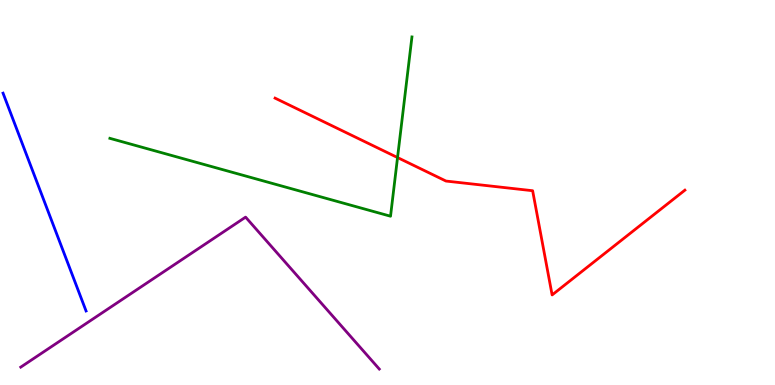[{'lines': ['blue', 'red'], 'intersections': []}, {'lines': ['green', 'red'], 'intersections': [{'x': 5.13, 'y': 5.91}]}, {'lines': ['purple', 'red'], 'intersections': []}, {'lines': ['blue', 'green'], 'intersections': []}, {'lines': ['blue', 'purple'], 'intersections': []}, {'lines': ['green', 'purple'], 'intersections': []}]